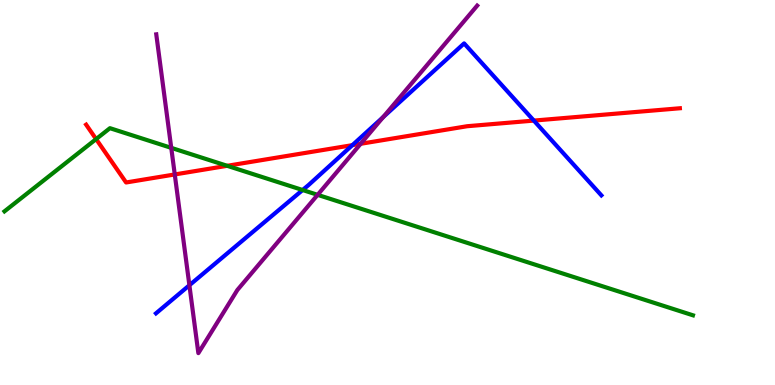[{'lines': ['blue', 'red'], 'intersections': [{'x': 4.55, 'y': 6.23}, {'x': 6.89, 'y': 6.87}]}, {'lines': ['green', 'red'], 'intersections': [{'x': 1.24, 'y': 6.39}, {'x': 2.93, 'y': 5.69}]}, {'lines': ['purple', 'red'], 'intersections': [{'x': 2.26, 'y': 5.47}, {'x': 4.65, 'y': 6.27}]}, {'lines': ['blue', 'green'], 'intersections': [{'x': 3.9, 'y': 5.06}]}, {'lines': ['blue', 'purple'], 'intersections': [{'x': 2.44, 'y': 2.59}, {'x': 4.94, 'y': 6.96}]}, {'lines': ['green', 'purple'], 'intersections': [{'x': 2.21, 'y': 6.16}, {'x': 4.1, 'y': 4.94}]}]